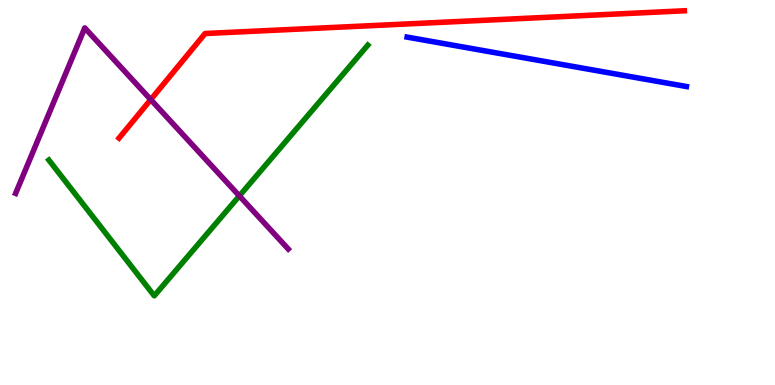[{'lines': ['blue', 'red'], 'intersections': []}, {'lines': ['green', 'red'], 'intersections': []}, {'lines': ['purple', 'red'], 'intersections': [{'x': 1.94, 'y': 7.41}]}, {'lines': ['blue', 'green'], 'intersections': []}, {'lines': ['blue', 'purple'], 'intersections': []}, {'lines': ['green', 'purple'], 'intersections': [{'x': 3.09, 'y': 4.91}]}]